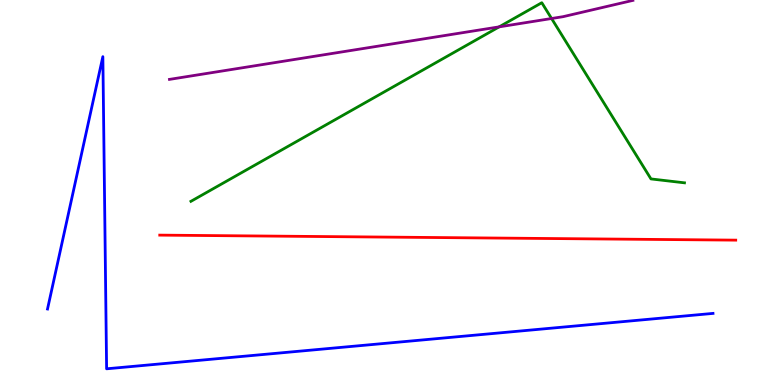[{'lines': ['blue', 'red'], 'intersections': []}, {'lines': ['green', 'red'], 'intersections': []}, {'lines': ['purple', 'red'], 'intersections': []}, {'lines': ['blue', 'green'], 'intersections': []}, {'lines': ['blue', 'purple'], 'intersections': []}, {'lines': ['green', 'purple'], 'intersections': [{'x': 6.44, 'y': 9.3}, {'x': 7.12, 'y': 9.52}]}]